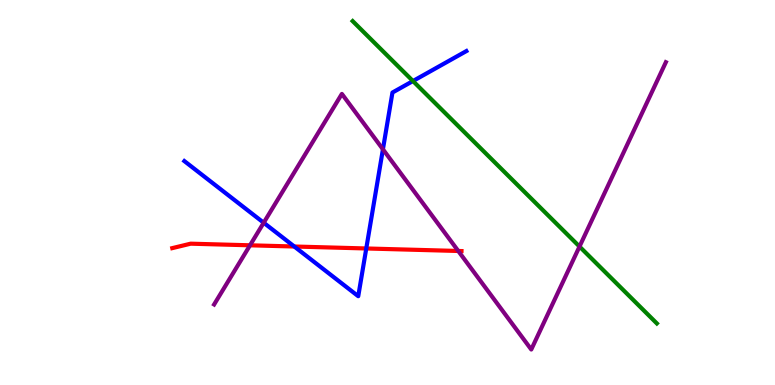[{'lines': ['blue', 'red'], 'intersections': [{'x': 3.8, 'y': 3.6}, {'x': 4.73, 'y': 3.55}]}, {'lines': ['green', 'red'], 'intersections': []}, {'lines': ['purple', 'red'], 'intersections': [{'x': 3.23, 'y': 3.63}, {'x': 5.91, 'y': 3.48}]}, {'lines': ['blue', 'green'], 'intersections': [{'x': 5.33, 'y': 7.9}]}, {'lines': ['blue', 'purple'], 'intersections': [{'x': 3.4, 'y': 4.21}, {'x': 4.94, 'y': 6.12}]}, {'lines': ['green', 'purple'], 'intersections': [{'x': 7.48, 'y': 3.6}]}]